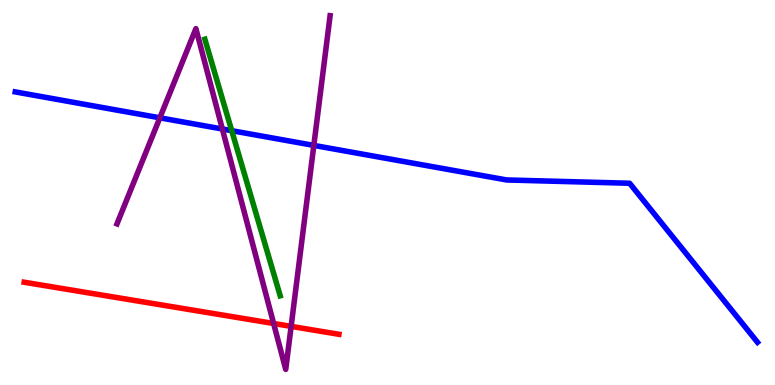[{'lines': ['blue', 'red'], 'intersections': []}, {'lines': ['green', 'red'], 'intersections': []}, {'lines': ['purple', 'red'], 'intersections': [{'x': 3.53, 'y': 1.6}, {'x': 3.76, 'y': 1.52}]}, {'lines': ['blue', 'green'], 'intersections': [{'x': 2.99, 'y': 6.61}]}, {'lines': ['blue', 'purple'], 'intersections': [{'x': 2.06, 'y': 6.94}, {'x': 2.87, 'y': 6.65}, {'x': 4.05, 'y': 6.22}]}, {'lines': ['green', 'purple'], 'intersections': []}]